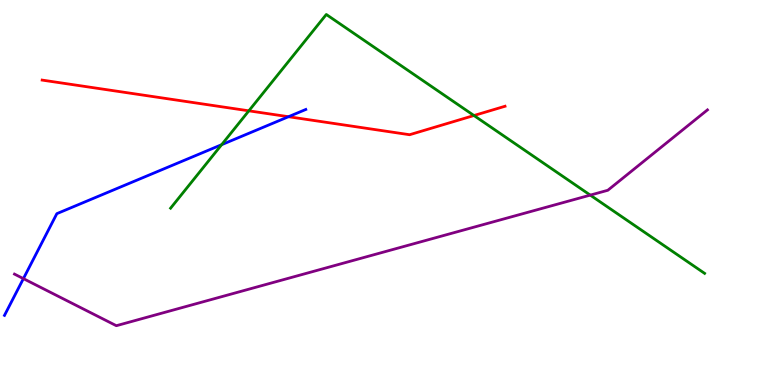[{'lines': ['blue', 'red'], 'intersections': [{'x': 3.72, 'y': 6.97}]}, {'lines': ['green', 'red'], 'intersections': [{'x': 3.21, 'y': 7.12}, {'x': 6.12, 'y': 7.0}]}, {'lines': ['purple', 'red'], 'intersections': []}, {'lines': ['blue', 'green'], 'intersections': [{'x': 2.86, 'y': 6.24}]}, {'lines': ['blue', 'purple'], 'intersections': [{'x': 0.302, 'y': 2.76}]}, {'lines': ['green', 'purple'], 'intersections': [{'x': 7.62, 'y': 4.93}]}]